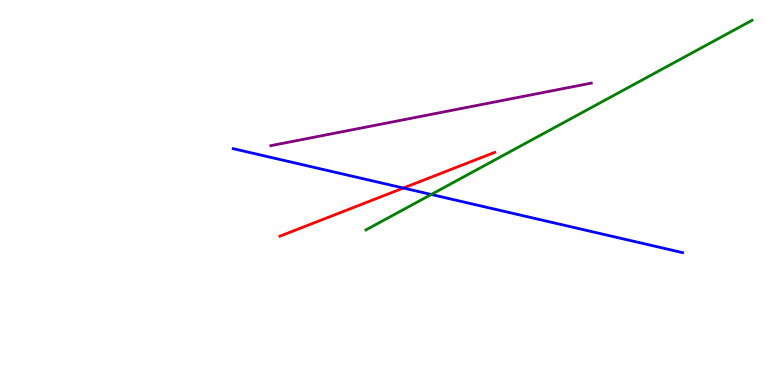[{'lines': ['blue', 'red'], 'intersections': [{'x': 5.2, 'y': 5.12}]}, {'lines': ['green', 'red'], 'intersections': []}, {'lines': ['purple', 'red'], 'intersections': []}, {'lines': ['blue', 'green'], 'intersections': [{'x': 5.56, 'y': 4.95}]}, {'lines': ['blue', 'purple'], 'intersections': []}, {'lines': ['green', 'purple'], 'intersections': []}]